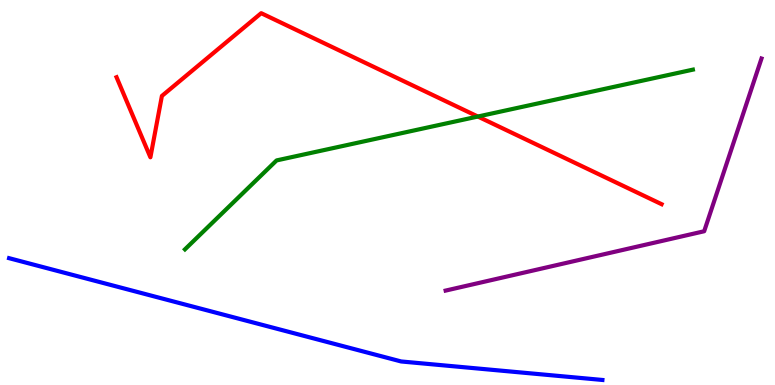[{'lines': ['blue', 'red'], 'intersections': []}, {'lines': ['green', 'red'], 'intersections': [{'x': 6.17, 'y': 6.97}]}, {'lines': ['purple', 'red'], 'intersections': []}, {'lines': ['blue', 'green'], 'intersections': []}, {'lines': ['blue', 'purple'], 'intersections': []}, {'lines': ['green', 'purple'], 'intersections': []}]